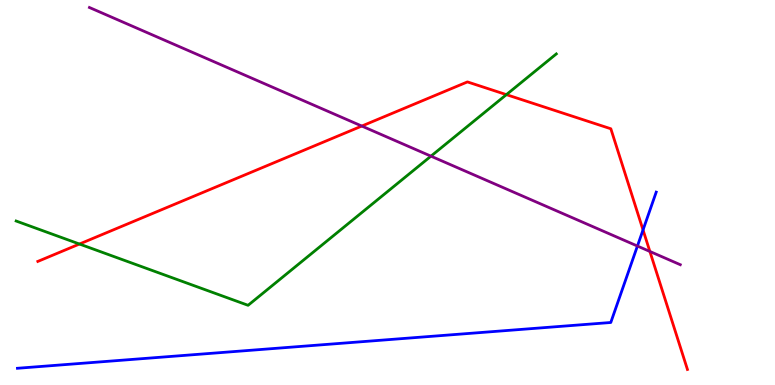[{'lines': ['blue', 'red'], 'intersections': [{'x': 8.3, 'y': 4.03}]}, {'lines': ['green', 'red'], 'intersections': [{'x': 1.03, 'y': 3.66}, {'x': 6.53, 'y': 7.54}]}, {'lines': ['purple', 'red'], 'intersections': [{'x': 4.67, 'y': 6.73}, {'x': 8.39, 'y': 3.47}]}, {'lines': ['blue', 'green'], 'intersections': []}, {'lines': ['blue', 'purple'], 'intersections': [{'x': 8.22, 'y': 3.61}]}, {'lines': ['green', 'purple'], 'intersections': [{'x': 5.56, 'y': 5.94}]}]